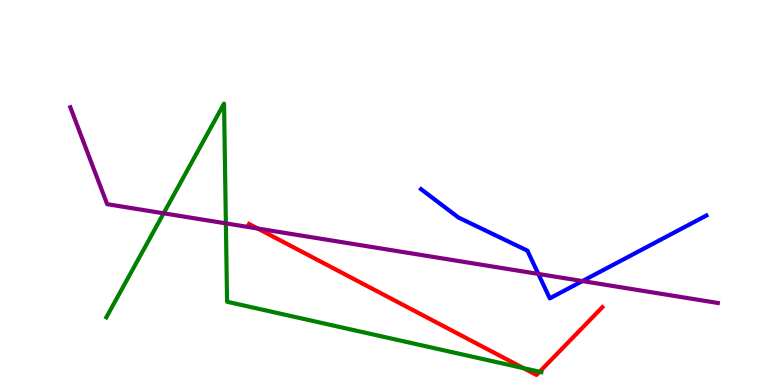[{'lines': ['blue', 'red'], 'intersections': []}, {'lines': ['green', 'red'], 'intersections': [{'x': 6.75, 'y': 0.438}, {'x': 6.96, 'y': 0.344}]}, {'lines': ['purple', 'red'], 'intersections': [{'x': 3.33, 'y': 4.06}]}, {'lines': ['blue', 'green'], 'intersections': []}, {'lines': ['blue', 'purple'], 'intersections': [{'x': 6.95, 'y': 2.89}, {'x': 7.52, 'y': 2.7}]}, {'lines': ['green', 'purple'], 'intersections': [{'x': 2.11, 'y': 4.46}, {'x': 2.91, 'y': 4.2}]}]